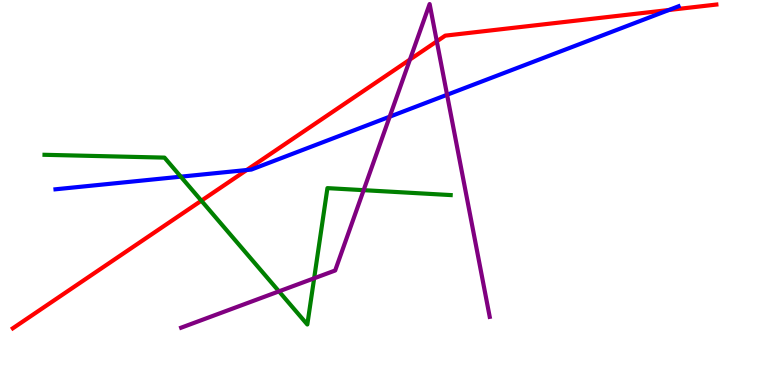[{'lines': ['blue', 'red'], 'intersections': [{'x': 3.18, 'y': 5.58}, {'x': 8.63, 'y': 9.74}]}, {'lines': ['green', 'red'], 'intersections': [{'x': 2.6, 'y': 4.79}]}, {'lines': ['purple', 'red'], 'intersections': [{'x': 5.29, 'y': 8.45}, {'x': 5.64, 'y': 8.93}]}, {'lines': ['blue', 'green'], 'intersections': [{'x': 2.33, 'y': 5.41}]}, {'lines': ['blue', 'purple'], 'intersections': [{'x': 5.03, 'y': 6.97}, {'x': 5.77, 'y': 7.54}]}, {'lines': ['green', 'purple'], 'intersections': [{'x': 3.6, 'y': 2.43}, {'x': 4.05, 'y': 2.77}, {'x': 4.69, 'y': 5.06}]}]